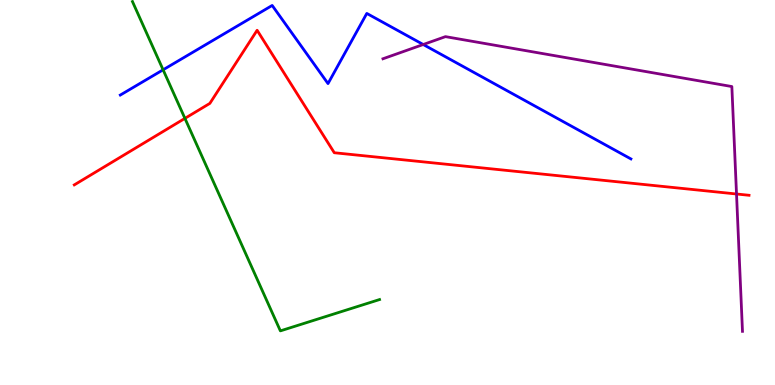[{'lines': ['blue', 'red'], 'intersections': []}, {'lines': ['green', 'red'], 'intersections': [{'x': 2.39, 'y': 6.93}]}, {'lines': ['purple', 'red'], 'intersections': [{'x': 9.5, 'y': 4.96}]}, {'lines': ['blue', 'green'], 'intersections': [{'x': 2.1, 'y': 8.19}]}, {'lines': ['blue', 'purple'], 'intersections': [{'x': 5.46, 'y': 8.84}]}, {'lines': ['green', 'purple'], 'intersections': []}]